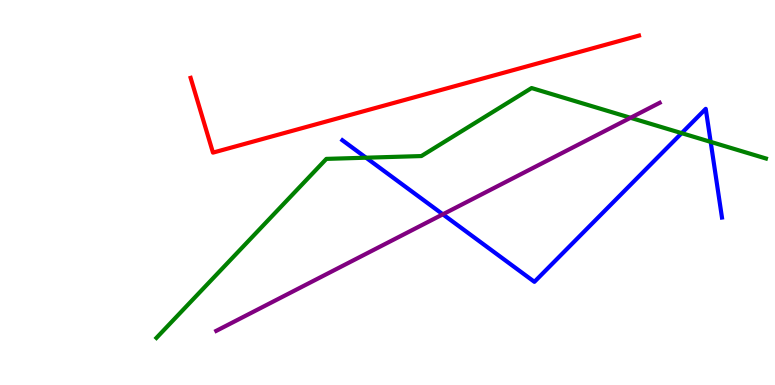[{'lines': ['blue', 'red'], 'intersections': []}, {'lines': ['green', 'red'], 'intersections': []}, {'lines': ['purple', 'red'], 'intersections': []}, {'lines': ['blue', 'green'], 'intersections': [{'x': 4.72, 'y': 5.9}, {'x': 8.8, 'y': 6.54}, {'x': 9.17, 'y': 6.31}]}, {'lines': ['blue', 'purple'], 'intersections': [{'x': 5.71, 'y': 4.43}]}, {'lines': ['green', 'purple'], 'intersections': [{'x': 8.14, 'y': 6.94}]}]